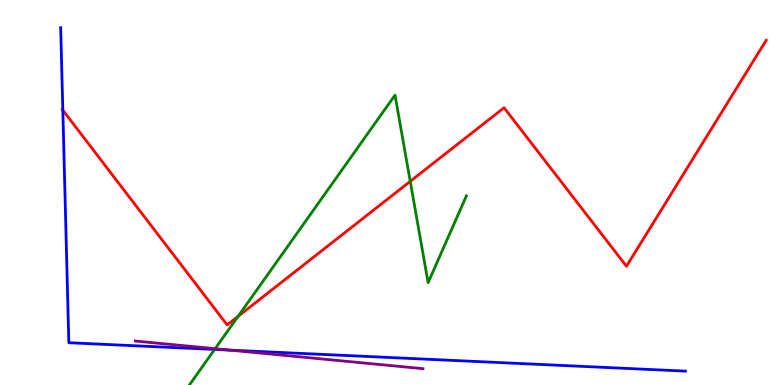[{'lines': ['blue', 'red'], 'intersections': [{'x': 0.811, 'y': 7.14}]}, {'lines': ['green', 'red'], 'intersections': [{'x': 3.07, 'y': 1.78}, {'x': 5.29, 'y': 5.29}]}, {'lines': ['purple', 'red'], 'intersections': []}, {'lines': ['blue', 'green'], 'intersections': [{'x': 2.77, 'y': 0.924}]}, {'lines': ['blue', 'purple'], 'intersections': [{'x': 2.97, 'y': 0.905}]}, {'lines': ['green', 'purple'], 'intersections': [{'x': 2.78, 'y': 0.943}]}]